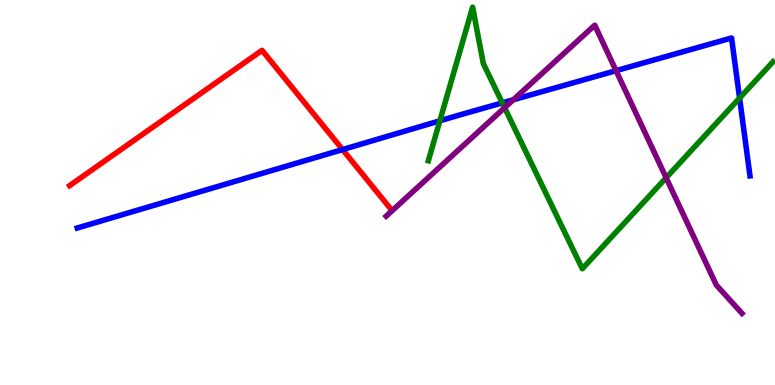[{'lines': ['blue', 'red'], 'intersections': [{'x': 4.42, 'y': 6.12}]}, {'lines': ['green', 'red'], 'intersections': []}, {'lines': ['purple', 'red'], 'intersections': []}, {'lines': ['blue', 'green'], 'intersections': [{'x': 5.68, 'y': 6.86}, {'x': 6.48, 'y': 7.33}, {'x': 9.54, 'y': 7.45}]}, {'lines': ['blue', 'purple'], 'intersections': [{'x': 6.62, 'y': 7.41}, {'x': 7.95, 'y': 8.16}]}, {'lines': ['green', 'purple'], 'intersections': [{'x': 6.51, 'y': 7.2}, {'x': 8.6, 'y': 5.38}]}]